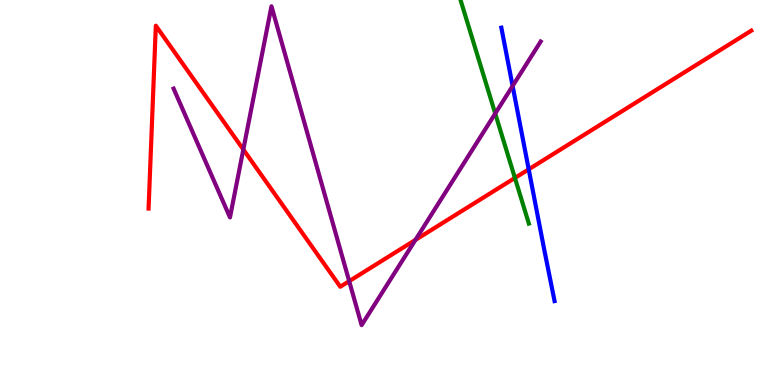[{'lines': ['blue', 'red'], 'intersections': [{'x': 6.82, 'y': 5.6}]}, {'lines': ['green', 'red'], 'intersections': [{'x': 6.64, 'y': 5.38}]}, {'lines': ['purple', 'red'], 'intersections': [{'x': 3.14, 'y': 6.12}, {'x': 4.51, 'y': 2.7}, {'x': 5.36, 'y': 3.77}]}, {'lines': ['blue', 'green'], 'intersections': []}, {'lines': ['blue', 'purple'], 'intersections': [{'x': 6.61, 'y': 7.77}]}, {'lines': ['green', 'purple'], 'intersections': [{'x': 6.39, 'y': 7.05}]}]